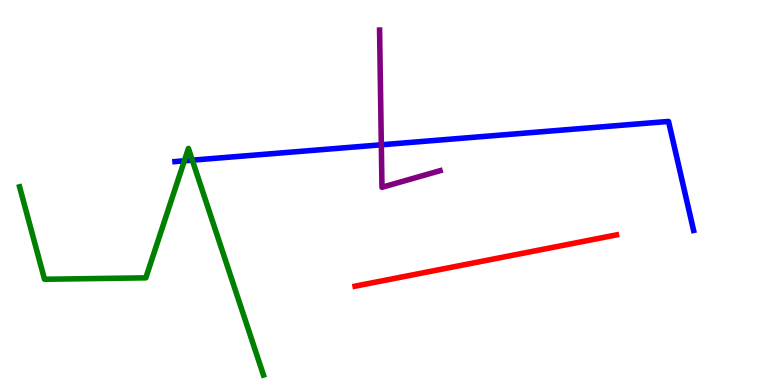[{'lines': ['blue', 'red'], 'intersections': []}, {'lines': ['green', 'red'], 'intersections': []}, {'lines': ['purple', 'red'], 'intersections': []}, {'lines': ['blue', 'green'], 'intersections': [{'x': 2.38, 'y': 5.82}, {'x': 2.48, 'y': 5.84}]}, {'lines': ['blue', 'purple'], 'intersections': [{'x': 4.92, 'y': 6.24}]}, {'lines': ['green', 'purple'], 'intersections': []}]